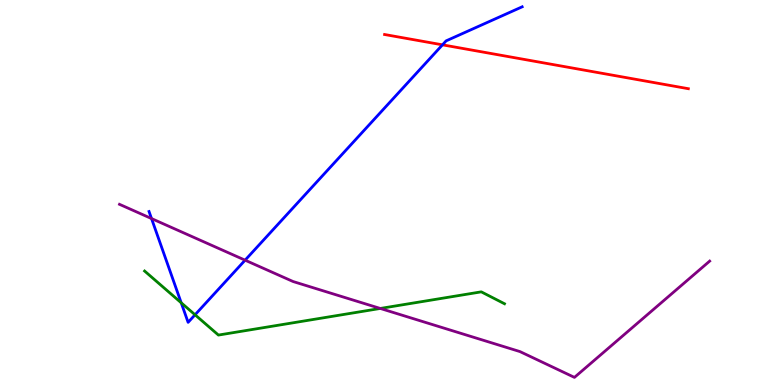[{'lines': ['blue', 'red'], 'intersections': [{'x': 5.71, 'y': 8.84}]}, {'lines': ['green', 'red'], 'intersections': []}, {'lines': ['purple', 'red'], 'intersections': []}, {'lines': ['blue', 'green'], 'intersections': [{'x': 2.34, 'y': 2.14}, {'x': 2.52, 'y': 1.82}]}, {'lines': ['blue', 'purple'], 'intersections': [{'x': 1.96, 'y': 4.32}, {'x': 3.16, 'y': 3.24}]}, {'lines': ['green', 'purple'], 'intersections': [{'x': 4.91, 'y': 1.99}]}]